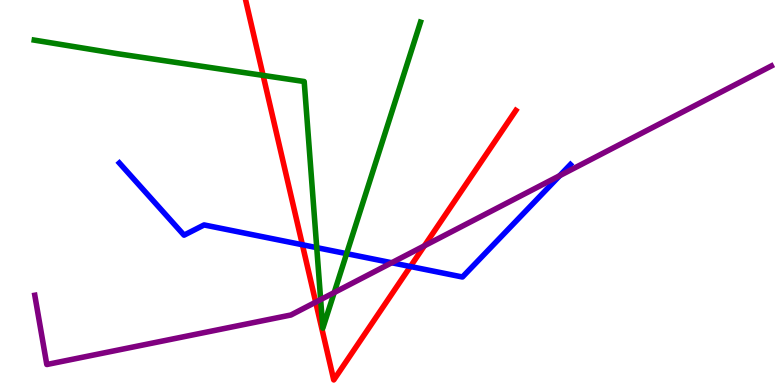[{'lines': ['blue', 'red'], 'intersections': [{'x': 3.9, 'y': 3.64}, {'x': 5.3, 'y': 3.08}]}, {'lines': ['green', 'red'], 'intersections': [{'x': 3.39, 'y': 8.04}]}, {'lines': ['purple', 'red'], 'intersections': [{'x': 4.07, 'y': 2.15}, {'x': 5.48, 'y': 3.62}]}, {'lines': ['blue', 'green'], 'intersections': [{'x': 4.09, 'y': 3.57}, {'x': 4.47, 'y': 3.41}]}, {'lines': ['blue', 'purple'], 'intersections': [{'x': 5.05, 'y': 3.18}, {'x': 7.22, 'y': 5.44}]}, {'lines': ['green', 'purple'], 'intersections': [{'x': 4.14, 'y': 2.22}, {'x': 4.31, 'y': 2.4}]}]